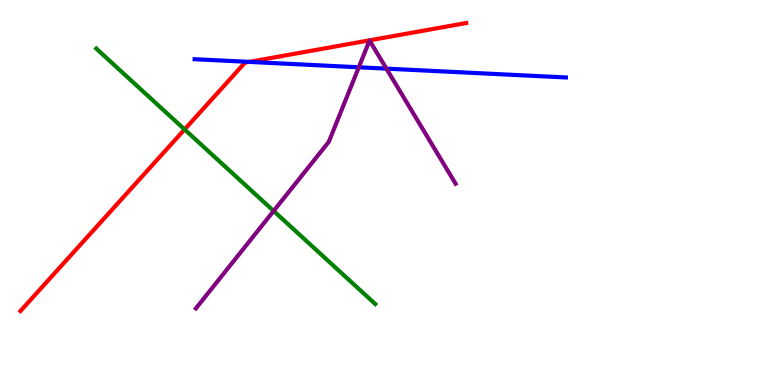[{'lines': ['blue', 'red'], 'intersections': [{'x': 3.22, 'y': 8.39}]}, {'lines': ['green', 'red'], 'intersections': [{'x': 2.38, 'y': 6.64}]}, {'lines': ['purple', 'red'], 'intersections': []}, {'lines': ['blue', 'green'], 'intersections': []}, {'lines': ['blue', 'purple'], 'intersections': [{'x': 4.63, 'y': 8.25}, {'x': 4.99, 'y': 8.22}]}, {'lines': ['green', 'purple'], 'intersections': [{'x': 3.53, 'y': 4.52}]}]